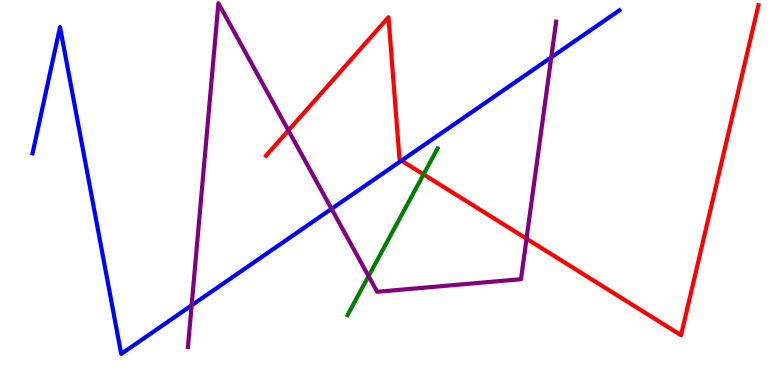[{'lines': ['blue', 'red'], 'intersections': [{'x': 5.18, 'y': 5.83}]}, {'lines': ['green', 'red'], 'intersections': [{'x': 5.47, 'y': 5.47}]}, {'lines': ['purple', 'red'], 'intersections': [{'x': 3.72, 'y': 6.61}, {'x': 6.79, 'y': 3.8}]}, {'lines': ['blue', 'green'], 'intersections': []}, {'lines': ['blue', 'purple'], 'intersections': [{'x': 2.47, 'y': 2.07}, {'x': 4.28, 'y': 4.58}, {'x': 7.11, 'y': 8.51}]}, {'lines': ['green', 'purple'], 'intersections': [{'x': 4.76, 'y': 2.83}]}]